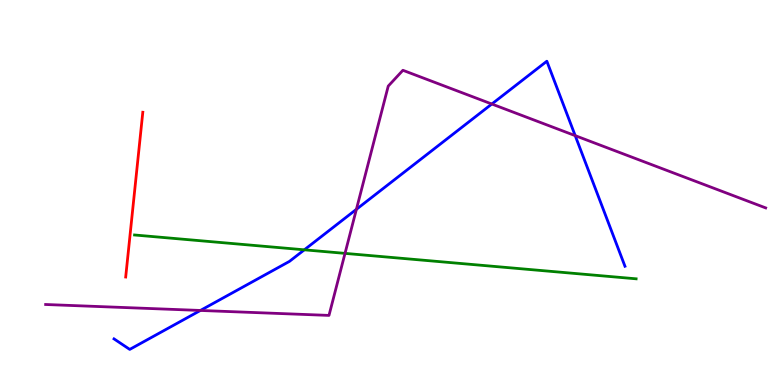[{'lines': ['blue', 'red'], 'intersections': []}, {'lines': ['green', 'red'], 'intersections': []}, {'lines': ['purple', 'red'], 'intersections': []}, {'lines': ['blue', 'green'], 'intersections': [{'x': 3.93, 'y': 3.51}]}, {'lines': ['blue', 'purple'], 'intersections': [{'x': 2.59, 'y': 1.94}, {'x': 4.6, 'y': 4.56}, {'x': 6.35, 'y': 7.3}, {'x': 7.42, 'y': 6.48}]}, {'lines': ['green', 'purple'], 'intersections': [{'x': 4.45, 'y': 3.42}]}]